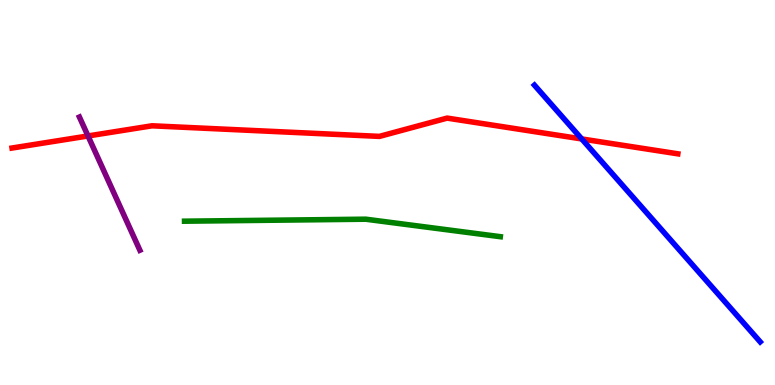[{'lines': ['blue', 'red'], 'intersections': [{'x': 7.51, 'y': 6.39}]}, {'lines': ['green', 'red'], 'intersections': []}, {'lines': ['purple', 'red'], 'intersections': [{'x': 1.14, 'y': 6.47}]}, {'lines': ['blue', 'green'], 'intersections': []}, {'lines': ['blue', 'purple'], 'intersections': []}, {'lines': ['green', 'purple'], 'intersections': []}]